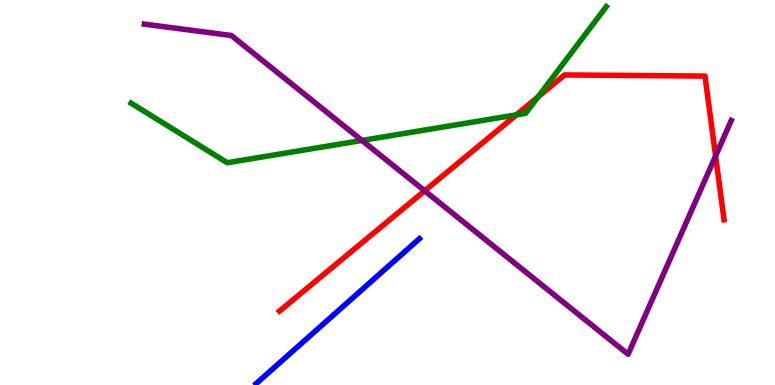[{'lines': ['blue', 'red'], 'intersections': []}, {'lines': ['green', 'red'], 'intersections': [{'x': 6.66, 'y': 7.02}, {'x': 6.94, 'y': 7.48}]}, {'lines': ['purple', 'red'], 'intersections': [{'x': 5.48, 'y': 5.04}, {'x': 9.23, 'y': 5.95}]}, {'lines': ['blue', 'green'], 'intersections': []}, {'lines': ['blue', 'purple'], 'intersections': []}, {'lines': ['green', 'purple'], 'intersections': [{'x': 4.67, 'y': 6.35}]}]